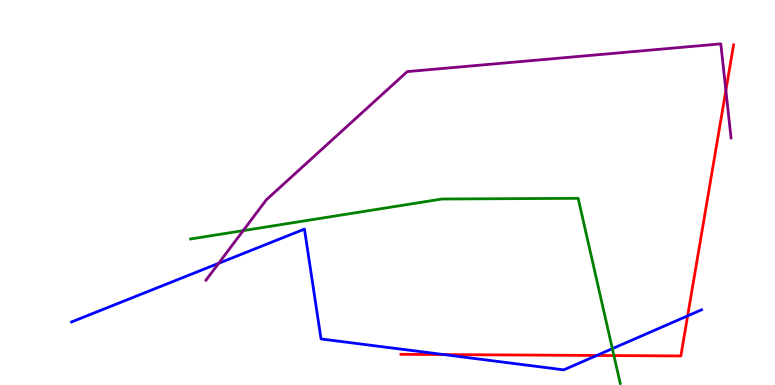[{'lines': ['blue', 'red'], 'intersections': [{'x': 5.73, 'y': 0.79}, {'x': 7.7, 'y': 0.767}, {'x': 8.87, 'y': 1.8}]}, {'lines': ['green', 'red'], 'intersections': [{'x': 7.92, 'y': 0.765}]}, {'lines': ['purple', 'red'], 'intersections': [{'x': 9.37, 'y': 7.65}]}, {'lines': ['blue', 'green'], 'intersections': [{'x': 7.9, 'y': 0.944}]}, {'lines': ['blue', 'purple'], 'intersections': [{'x': 2.82, 'y': 3.16}]}, {'lines': ['green', 'purple'], 'intersections': [{'x': 3.14, 'y': 4.01}]}]